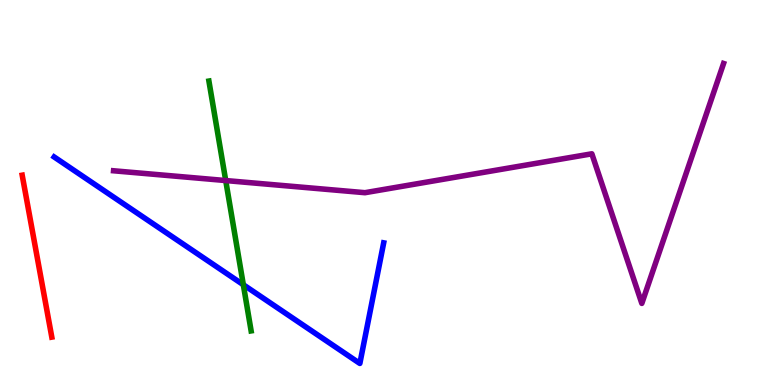[{'lines': ['blue', 'red'], 'intersections': []}, {'lines': ['green', 'red'], 'intersections': []}, {'lines': ['purple', 'red'], 'intersections': []}, {'lines': ['blue', 'green'], 'intersections': [{'x': 3.14, 'y': 2.6}]}, {'lines': ['blue', 'purple'], 'intersections': []}, {'lines': ['green', 'purple'], 'intersections': [{'x': 2.91, 'y': 5.31}]}]